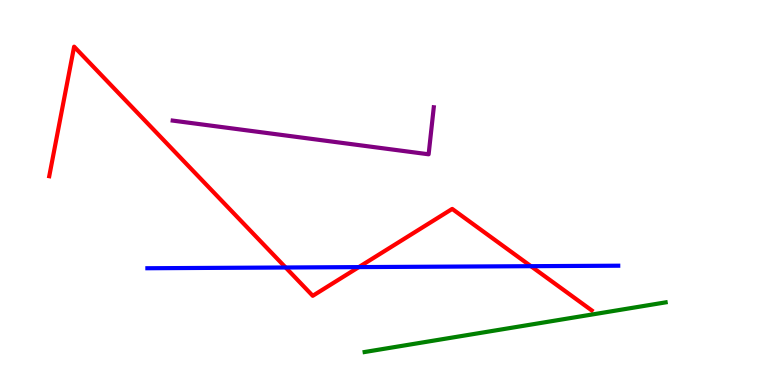[{'lines': ['blue', 'red'], 'intersections': [{'x': 3.69, 'y': 3.05}, {'x': 4.63, 'y': 3.06}, {'x': 6.85, 'y': 3.09}]}, {'lines': ['green', 'red'], 'intersections': []}, {'lines': ['purple', 'red'], 'intersections': []}, {'lines': ['blue', 'green'], 'intersections': []}, {'lines': ['blue', 'purple'], 'intersections': []}, {'lines': ['green', 'purple'], 'intersections': []}]